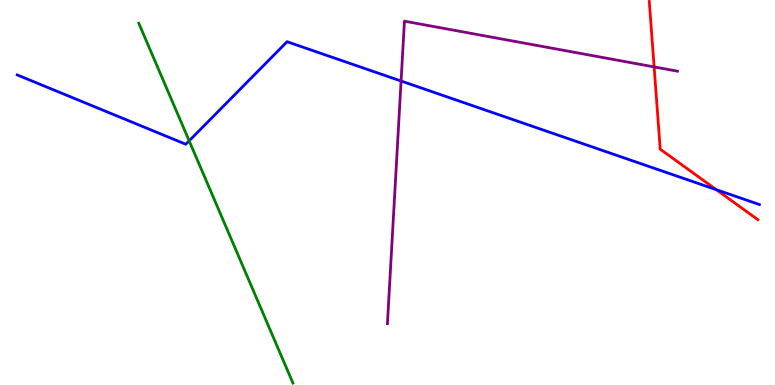[{'lines': ['blue', 'red'], 'intersections': [{'x': 9.24, 'y': 5.07}]}, {'lines': ['green', 'red'], 'intersections': []}, {'lines': ['purple', 'red'], 'intersections': [{'x': 8.44, 'y': 8.26}]}, {'lines': ['blue', 'green'], 'intersections': [{'x': 2.44, 'y': 6.34}]}, {'lines': ['blue', 'purple'], 'intersections': [{'x': 5.18, 'y': 7.9}]}, {'lines': ['green', 'purple'], 'intersections': []}]